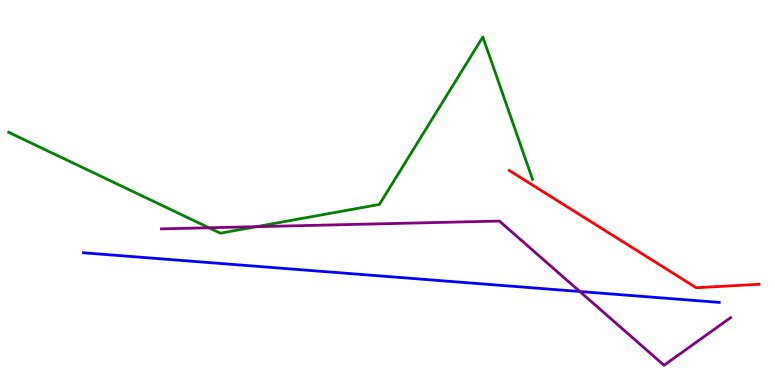[{'lines': ['blue', 'red'], 'intersections': []}, {'lines': ['green', 'red'], 'intersections': []}, {'lines': ['purple', 'red'], 'intersections': []}, {'lines': ['blue', 'green'], 'intersections': []}, {'lines': ['blue', 'purple'], 'intersections': [{'x': 7.48, 'y': 2.43}]}, {'lines': ['green', 'purple'], 'intersections': [{'x': 2.7, 'y': 4.08}, {'x': 3.31, 'y': 4.11}]}]